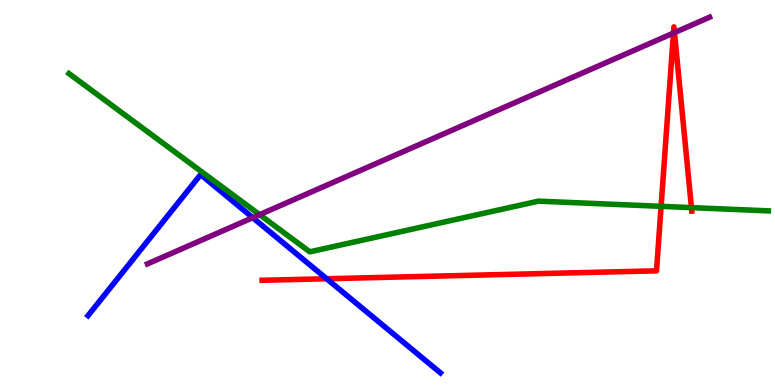[{'lines': ['blue', 'red'], 'intersections': [{'x': 4.21, 'y': 2.76}]}, {'lines': ['green', 'red'], 'intersections': [{'x': 8.53, 'y': 4.64}, {'x': 8.92, 'y': 4.61}]}, {'lines': ['purple', 'red'], 'intersections': [{'x': 8.69, 'y': 9.14}, {'x': 8.7, 'y': 9.15}]}, {'lines': ['blue', 'green'], 'intersections': []}, {'lines': ['blue', 'purple'], 'intersections': [{'x': 3.26, 'y': 4.35}]}, {'lines': ['green', 'purple'], 'intersections': [{'x': 3.35, 'y': 4.42}]}]